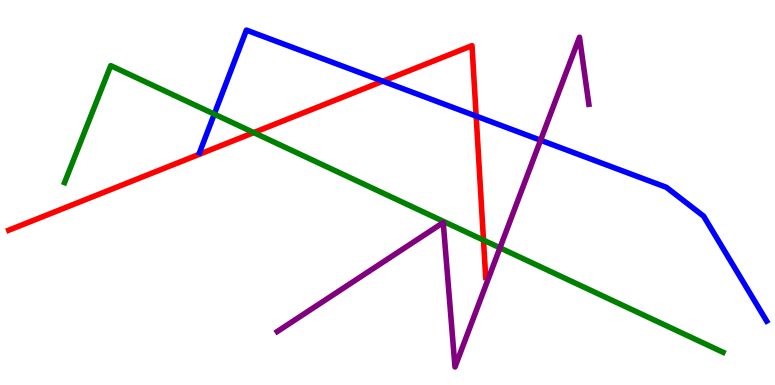[{'lines': ['blue', 'red'], 'intersections': [{'x': 4.94, 'y': 7.89}, {'x': 6.14, 'y': 6.98}]}, {'lines': ['green', 'red'], 'intersections': [{'x': 3.27, 'y': 6.56}, {'x': 6.24, 'y': 3.76}]}, {'lines': ['purple', 'red'], 'intersections': []}, {'lines': ['blue', 'green'], 'intersections': [{'x': 2.76, 'y': 7.04}]}, {'lines': ['blue', 'purple'], 'intersections': [{'x': 6.98, 'y': 6.36}]}, {'lines': ['green', 'purple'], 'intersections': [{'x': 6.45, 'y': 3.56}]}]